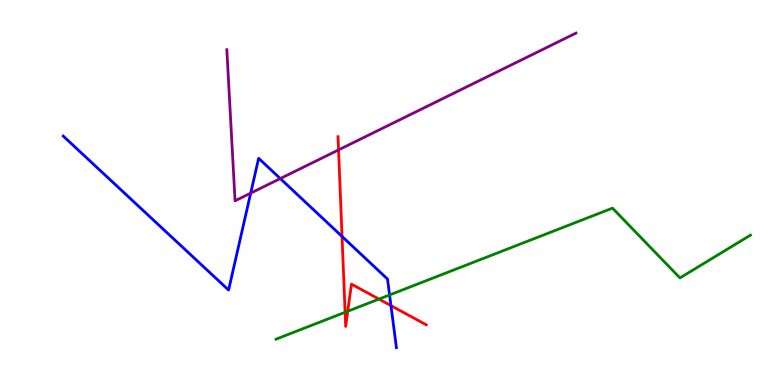[{'lines': ['blue', 'red'], 'intersections': [{'x': 4.41, 'y': 3.86}, {'x': 5.04, 'y': 2.06}]}, {'lines': ['green', 'red'], 'intersections': [{'x': 4.45, 'y': 1.89}, {'x': 4.49, 'y': 1.92}, {'x': 4.89, 'y': 2.23}]}, {'lines': ['purple', 'red'], 'intersections': [{'x': 4.37, 'y': 6.11}]}, {'lines': ['blue', 'green'], 'intersections': [{'x': 5.03, 'y': 2.34}]}, {'lines': ['blue', 'purple'], 'intersections': [{'x': 3.23, 'y': 4.98}, {'x': 3.62, 'y': 5.36}]}, {'lines': ['green', 'purple'], 'intersections': []}]